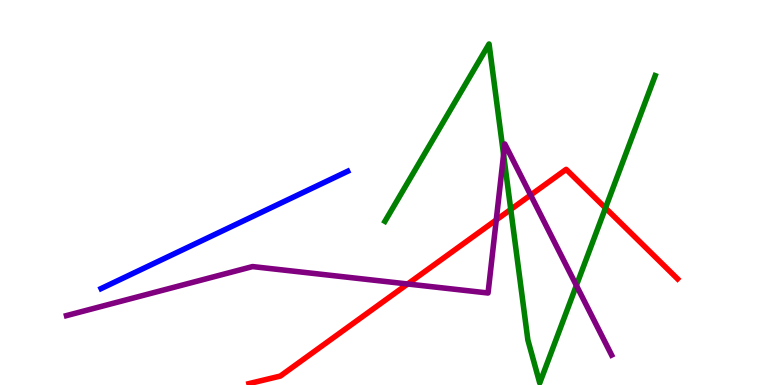[{'lines': ['blue', 'red'], 'intersections': []}, {'lines': ['green', 'red'], 'intersections': [{'x': 6.59, 'y': 4.56}, {'x': 7.81, 'y': 4.6}]}, {'lines': ['purple', 'red'], 'intersections': [{'x': 5.26, 'y': 2.62}, {'x': 6.4, 'y': 4.29}, {'x': 6.85, 'y': 4.93}]}, {'lines': ['blue', 'green'], 'intersections': []}, {'lines': ['blue', 'purple'], 'intersections': []}, {'lines': ['green', 'purple'], 'intersections': [{'x': 6.5, 'y': 5.98}, {'x': 7.44, 'y': 2.59}]}]